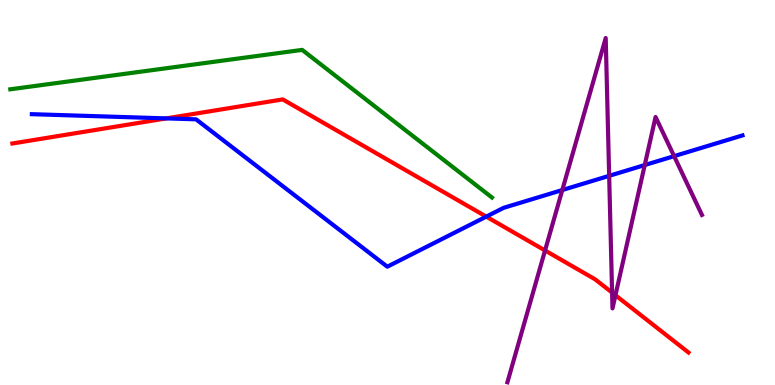[{'lines': ['blue', 'red'], 'intersections': [{'x': 2.15, 'y': 6.92}, {'x': 6.27, 'y': 4.37}]}, {'lines': ['green', 'red'], 'intersections': []}, {'lines': ['purple', 'red'], 'intersections': [{'x': 7.03, 'y': 3.49}, {'x': 7.9, 'y': 2.4}, {'x': 7.94, 'y': 2.33}]}, {'lines': ['blue', 'green'], 'intersections': []}, {'lines': ['blue', 'purple'], 'intersections': [{'x': 7.26, 'y': 5.06}, {'x': 7.86, 'y': 5.43}, {'x': 8.32, 'y': 5.71}, {'x': 8.7, 'y': 5.94}]}, {'lines': ['green', 'purple'], 'intersections': []}]